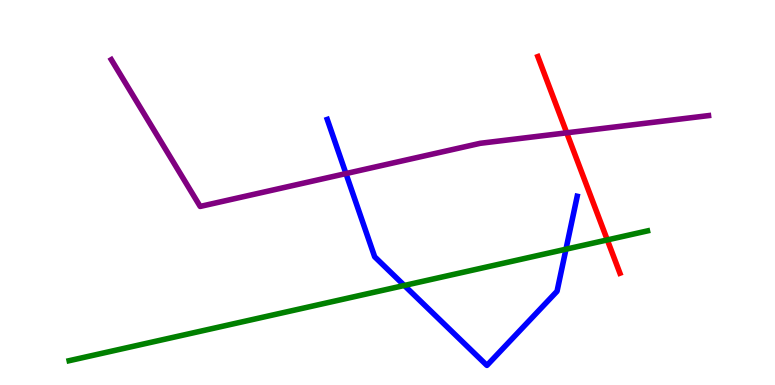[{'lines': ['blue', 'red'], 'intersections': []}, {'lines': ['green', 'red'], 'intersections': [{'x': 7.84, 'y': 3.77}]}, {'lines': ['purple', 'red'], 'intersections': [{'x': 7.31, 'y': 6.55}]}, {'lines': ['blue', 'green'], 'intersections': [{'x': 5.22, 'y': 2.59}, {'x': 7.3, 'y': 3.53}]}, {'lines': ['blue', 'purple'], 'intersections': [{'x': 4.46, 'y': 5.49}]}, {'lines': ['green', 'purple'], 'intersections': []}]